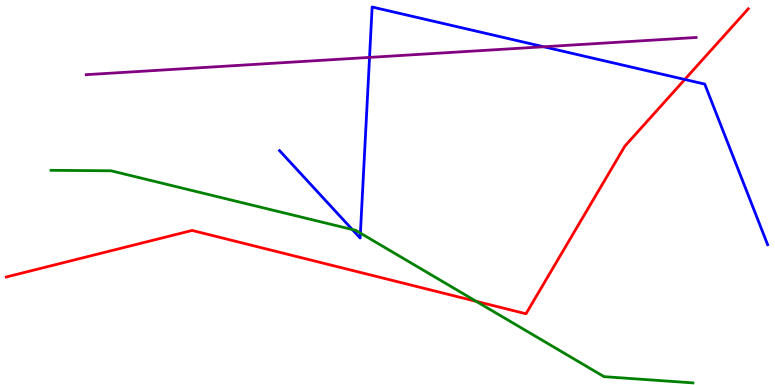[{'lines': ['blue', 'red'], 'intersections': [{'x': 8.84, 'y': 7.94}]}, {'lines': ['green', 'red'], 'intersections': [{'x': 6.14, 'y': 2.17}]}, {'lines': ['purple', 'red'], 'intersections': []}, {'lines': ['blue', 'green'], 'intersections': [{'x': 4.55, 'y': 4.04}, {'x': 4.65, 'y': 3.94}]}, {'lines': ['blue', 'purple'], 'intersections': [{'x': 4.77, 'y': 8.51}, {'x': 7.02, 'y': 8.79}]}, {'lines': ['green', 'purple'], 'intersections': []}]